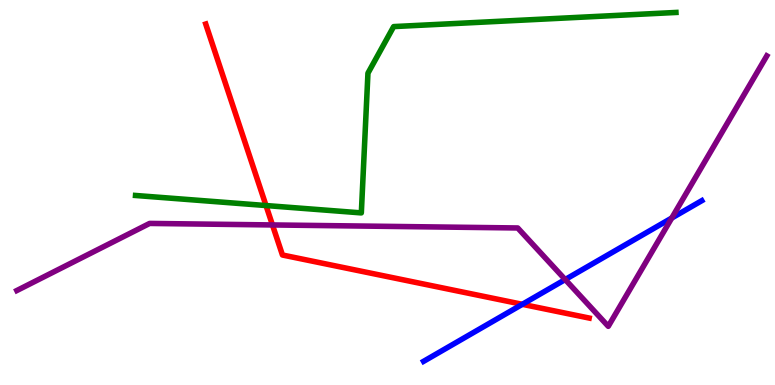[{'lines': ['blue', 'red'], 'intersections': [{'x': 6.74, 'y': 2.1}]}, {'lines': ['green', 'red'], 'intersections': [{'x': 3.43, 'y': 4.66}]}, {'lines': ['purple', 'red'], 'intersections': [{'x': 3.52, 'y': 4.16}]}, {'lines': ['blue', 'green'], 'intersections': []}, {'lines': ['blue', 'purple'], 'intersections': [{'x': 7.29, 'y': 2.74}, {'x': 8.67, 'y': 4.34}]}, {'lines': ['green', 'purple'], 'intersections': []}]